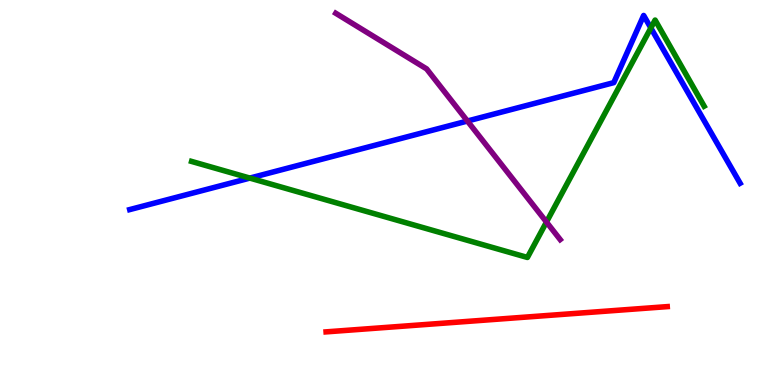[{'lines': ['blue', 'red'], 'intersections': []}, {'lines': ['green', 'red'], 'intersections': []}, {'lines': ['purple', 'red'], 'intersections': []}, {'lines': ['blue', 'green'], 'intersections': [{'x': 3.22, 'y': 5.37}, {'x': 8.4, 'y': 9.27}]}, {'lines': ['blue', 'purple'], 'intersections': [{'x': 6.03, 'y': 6.86}]}, {'lines': ['green', 'purple'], 'intersections': [{'x': 7.05, 'y': 4.23}]}]